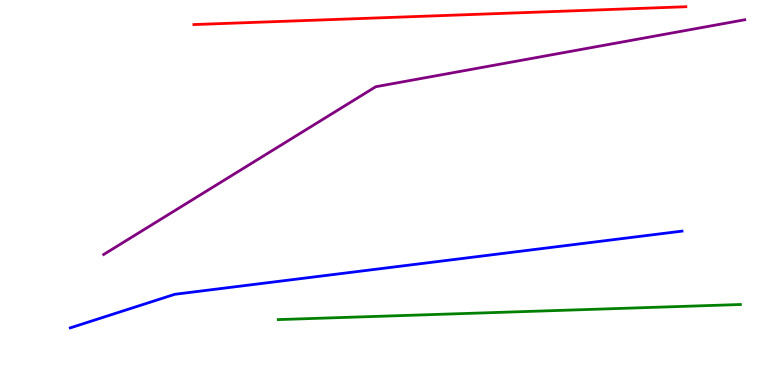[{'lines': ['blue', 'red'], 'intersections': []}, {'lines': ['green', 'red'], 'intersections': []}, {'lines': ['purple', 'red'], 'intersections': []}, {'lines': ['blue', 'green'], 'intersections': []}, {'lines': ['blue', 'purple'], 'intersections': []}, {'lines': ['green', 'purple'], 'intersections': []}]